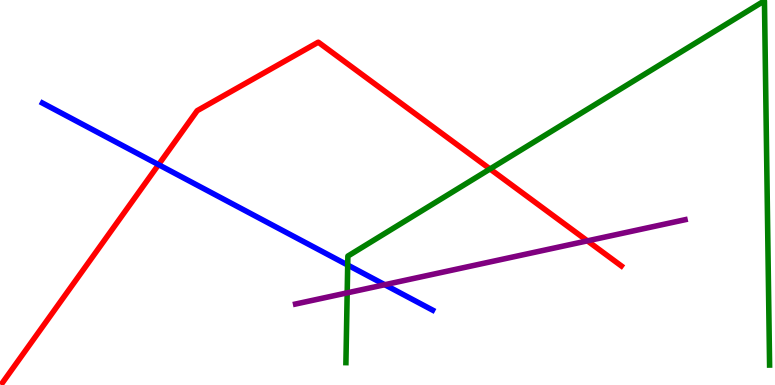[{'lines': ['blue', 'red'], 'intersections': [{'x': 2.05, 'y': 5.72}]}, {'lines': ['green', 'red'], 'intersections': [{'x': 6.32, 'y': 5.61}]}, {'lines': ['purple', 'red'], 'intersections': [{'x': 7.58, 'y': 3.74}]}, {'lines': ['blue', 'green'], 'intersections': [{'x': 4.49, 'y': 3.12}]}, {'lines': ['blue', 'purple'], 'intersections': [{'x': 4.96, 'y': 2.6}]}, {'lines': ['green', 'purple'], 'intersections': [{'x': 4.48, 'y': 2.39}]}]